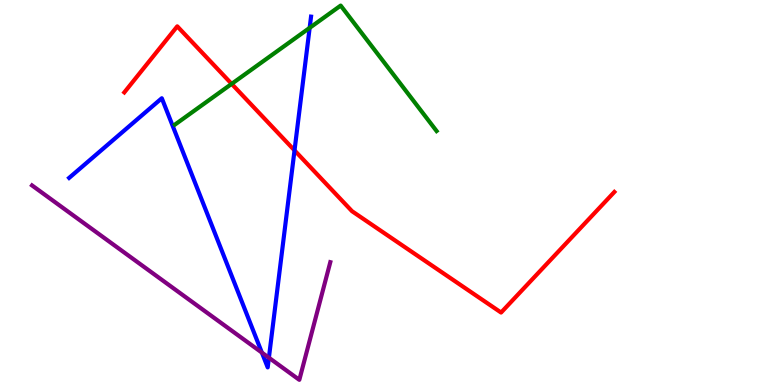[{'lines': ['blue', 'red'], 'intersections': [{'x': 3.8, 'y': 6.09}]}, {'lines': ['green', 'red'], 'intersections': [{'x': 2.99, 'y': 7.82}]}, {'lines': ['purple', 'red'], 'intersections': []}, {'lines': ['blue', 'green'], 'intersections': [{'x': 4.0, 'y': 9.28}]}, {'lines': ['blue', 'purple'], 'intersections': [{'x': 3.38, 'y': 0.841}, {'x': 3.47, 'y': 0.709}]}, {'lines': ['green', 'purple'], 'intersections': []}]